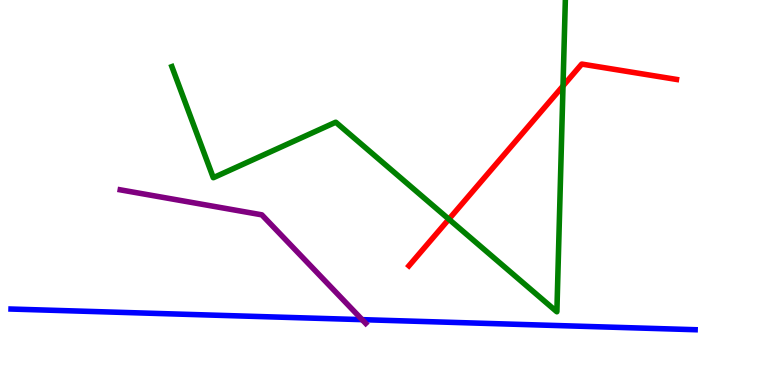[{'lines': ['blue', 'red'], 'intersections': []}, {'lines': ['green', 'red'], 'intersections': [{'x': 5.79, 'y': 4.31}, {'x': 7.26, 'y': 7.77}]}, {'lines': ['purple', 'red'], 'intersections': []}, {'lines': ['blue', 'green'], 'intersections': []}, {'lines': ['blue', 'purple'], 'intersections': [{'x': 4.67, 'y': 1.7}]}, {'lines': ['green', 'purple'], 'intersections': []}]